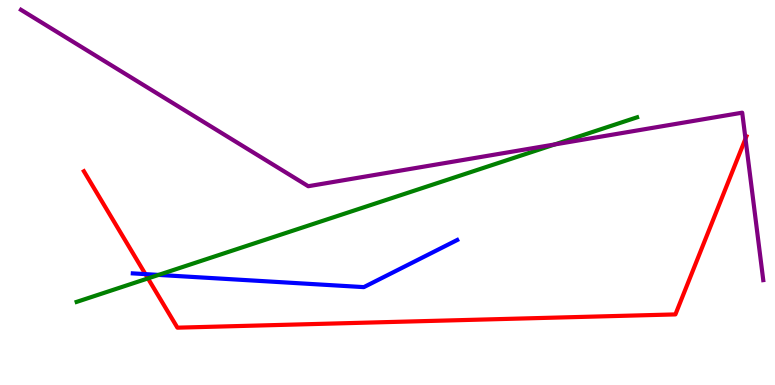[{'lines': ['blue', 'red'], 'intersections': [{'x': 1.88, 'y': 2.88}]}, {'lines': ['green', 'red'], 'intersections': [{'x': 1.91, 'y': 2.77}]}, {'lines': ['purple', 'red'], 'intersections': [{'x': 9.62, 'y': 6.4}]}, {'lines': ['blue', 'green'], 'intersections': [{'x': 2.05, 'y': 2.86}]}, {'lines': ['blue', 'purple'], 'intersections': []}, {'lines': ['green', 'purple'], 'intersections': [{'x': 7.16, 'y': 6.25}]}]